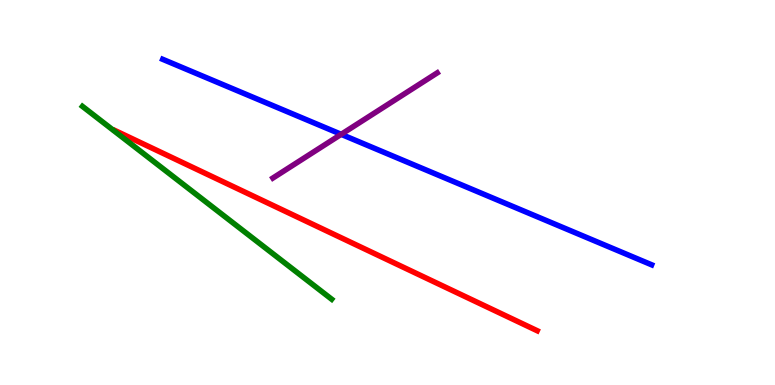[{'lines': ['blue', 'red'], 'intersections': []}, {'lines': ['green', 'red'], 'intersections': []}, {'lines': ['purple', 'red'], 'intersections': []}, {'lines': ['blue', 'green'], 'intersections': []}, {'lines': ['blue', 'purple'], 'intersections': [{'x': 4.4, 'y': 6.51}]}, {'lines': ['green', 'purple'], 'intersections': []}]